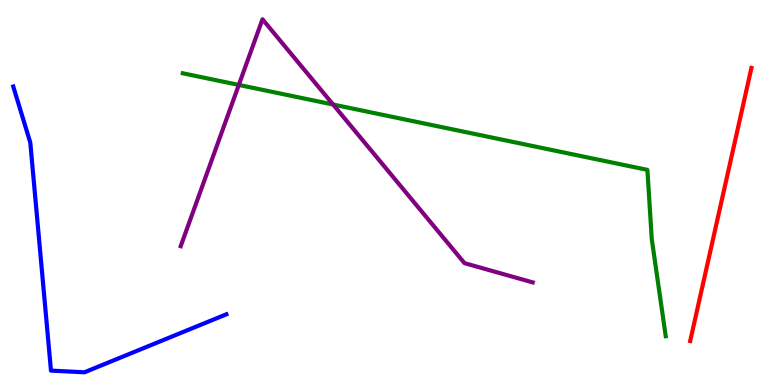[{'lines': ['blue', 'red'], 'intersections': []}, {'lines': ['green', 'red'], 'intersections': []}, {'lines': ['purple', 'red'], 'intersections': []}, {'lines': ['blue', 'green'], 'intersections': []}, {'lines': ['blue', 'purple'], 'intersections': []}, {'lines': ['green', 'purple'], 'intersections': [{'x': 3.08, 'y': 7.79}, {'x': 4.3, 'y': 7.28}]}]